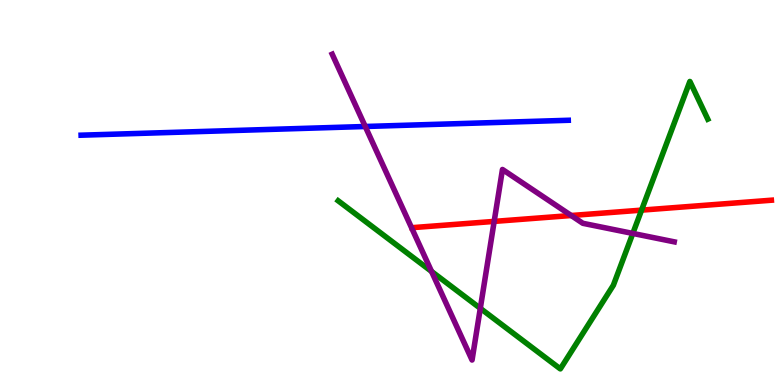[{'lines': ['blue', 'red'], 'intersections': []}, {'lines': ['green', 'red'], 'intersections': [{'x': 8.28, 'y': 4.54}]}, {'lines': ['purple', 'red'], 'intersections': [{'x': 6.38, 'y': 4.25}, {'x': 7.37, 'y': 4.4}]}, {'lines': ['blue', 'green'], 'intersections': []}, {'lines': ['blue', 'purple'], 'intersections': [{'x': 4.71, 'y': 6.71}]}, {'lines': ['green', 'purple'], 'intersections': [{'x': 5.57, 'y': 2.95}, {'x': 6.2, 'y': 1.99}, {'x': 8.17, 'y': 3.94}]}]